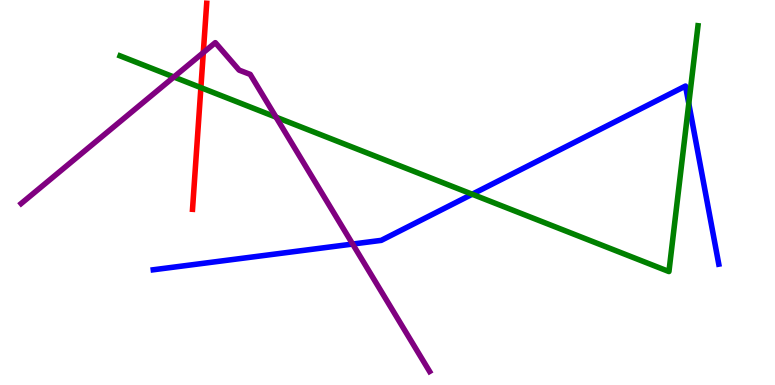[{'lines': ['blue', 'red'], 'intersections': []}, {'lines': ['green', 'red'], 'intersections': [{'x': 2.59, 'y': 7.72}]}, {'lines': ['purple', 'red'], 'intersections': [{'x': 2.62, 'y': 8.63}]}, {'lines': ['blue', 'green'], 'intersections': [{'x': 6.09, 'y': 4.95}, {'x': 8.89, 'y': 7.31}]}, {'lines': ['blue', 'purple'], 'intersections': [{'x': 4.55, 'y': 3.66}]}, {'lines': ['green', 'purple'], 'intersections': [{'x': 2.24, 'y': 8.0}, {'x': 3.56, 'y': 6.96}]}]